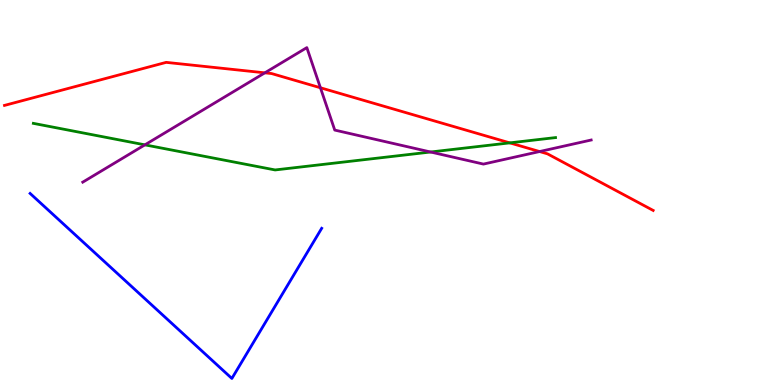[{'lines': ['blue', 'red'], 'intersections': []}, {'lines': ['green', 'red'], 'intersections': [{'x': 6.58, 'y': 6.29}]}, {'lines': ['purple', 'red'], 'intersections': [{'x': 3.42, 'y': 8.11}, {'x': 4.13, 'y': 7.72}, {'x': 6.96, 'y': 6.06}]}, {'lines': ['blue', 'green'], 'intersections': []}, {'lines': ['blue', 'purple'], 'intersections': []}, {'lines': ['green', 'purple'], 'intersections': [{'x': 1.87, 'y': 6.24}, {'x': 5.56, 'y': 6.05}]}]